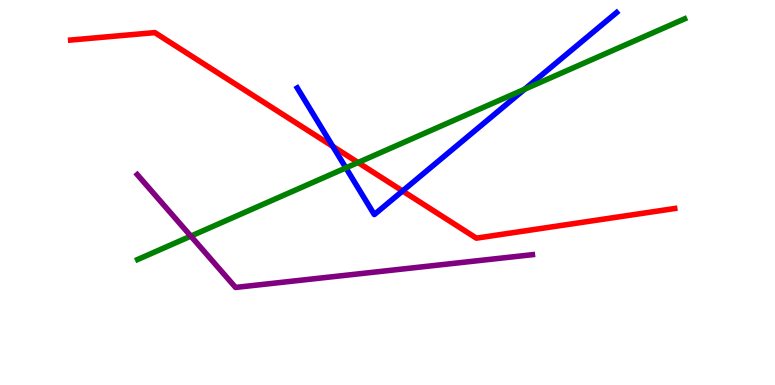[{'lines': ['blue', 'red'], 'intersections': [{'x': 4.29, 'y': 6.2}, {'x': 5.19, 'y': 5.04}]}, {'lines': ['green', 'red'], 'intersections': [{'x': 4.62, 'y': 5.78}]}, {'lines': ['purple', 'red'], 'intersections': []}, {'lines': ['blue', 'green'], 'intersections': [{'x': 4.46, 'y': 5.64}, {'x': 6.77, 'y': 7.68}]}, {'lines': ['blue', 'purple'], 'intersections': []}, {'lines': ['green', 'purple'], 'intersections': [{'x': 2.46, 'y': 3.87}]}]